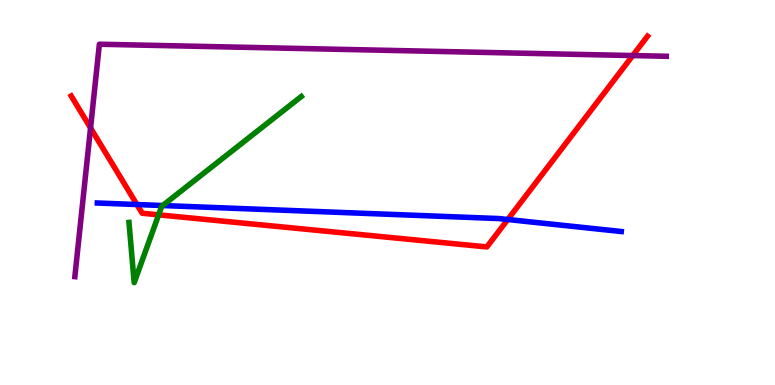[{'lines': ['blue', 'red'], 'intersections': [{'x': 1.77, 'y': 4.69}, {'x': 6.55, 'y': 4.3}]}, {'lines': ['green', 'red'], 'intersections': [{'x': 2.05, 'y': 4.42}]}, {'lines': ['purple', 'red'], 'intersections': [{'x': 1.17, 'y': 6.68}, {'x': 8.16, 'y': 8.56}]}, {'lines': ['blue', 'green'], 'intersections': [{'x': 2.1, 'y': 4.66}]}, {'lines': ['blue', 'purple'], 'intersections': []}, {'lines': ['green', 'purple'], 'intersections': []}]